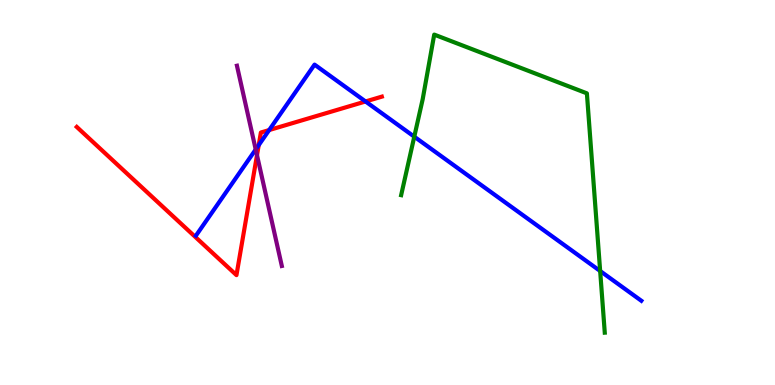[{'lines': ['blue', 'red'], 'intersections': [{'x': 3.34, 'y': 6.23}, {'x': 3.47, 'y': 6.62}, {'x': 4.72, 'y': 7.36}]}, {'lines': ['green', 'red'], 'intersections': []}, {'lines': ['purple', 'red'], 'intersections': [{'x': 3.32, 'y': 5.97}]}, {'lines': ['blue', 'green'], 'intersections': [{'x': 5.35, 'y': 6.45}, {'x': 7.74, 'y': 2.96}]}, {'lines': ['blue', 'purple'], 'intersections': [{'x': 3.3, 'y': 6.12}]}, {'lines': ['green', 'purple'], 'intersections': []}]